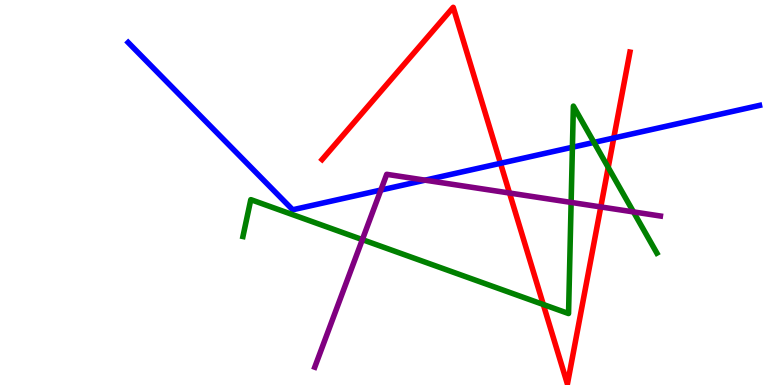[{'lines': ['blue', 'red'], 'intersections': [{'x': 6.46, 'y': 5.76}, {'x': 7.92, 'y': 6.42}]}, {'lines': ['green', 'red'], 'intersections': [{'x': 7.01, 'y': 2.09}, {'x': 7.85, 'y': 5.65}]}, {'lines': ['purple', 'red'], 'intersections': [{'x': 6.57, 'y': 4.99}, {'x': 7.75, 'y': 4.63}]}, {'lines': ['blue', 'green'], 'intersections': [{'x': 7.39, 'y': 6.18}, {'x': 7.66, 'y': 6.3}]}, {'lines': ['blue', 'purple'], 'intersections': [{'x': 4.91, 'y': 5.06}, {'x': 5.48, 'y': 5.32}]}, {'lines': ['green', 'purple'], 'intersections': [{'x': 4.68, 'y': 3.78}, {'x': 7.37, 'y': 4.74}, {'x': 8.17, 'y': 4.5}]}]